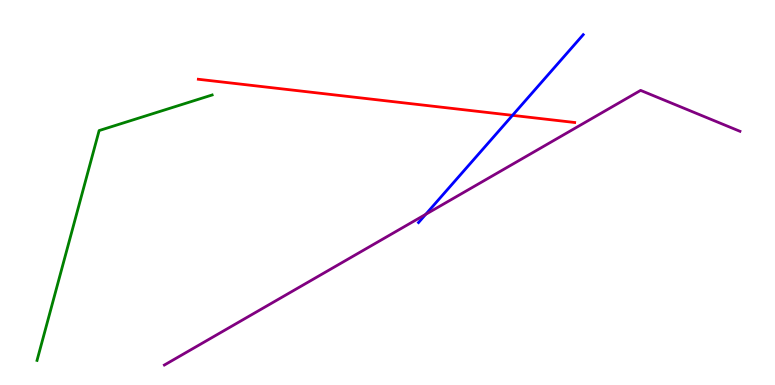[{'lines': ['blue', 'red'], 'intersections': [{'x': 6.61, 'y': 7.0}]}, {'lines': ['green', 'red'], 'intersections': []}, {'lines': ['purple', 'red'], 'intersections': []}, {'lines': ['blue', 'green'], 'intersections': []}, {'lines': ['blue', 'purple'], 'intersections': [{'x': 5.49, 'y': 4.43}]}, {'lines': ['green', 'purple'], 'intersections': []}]